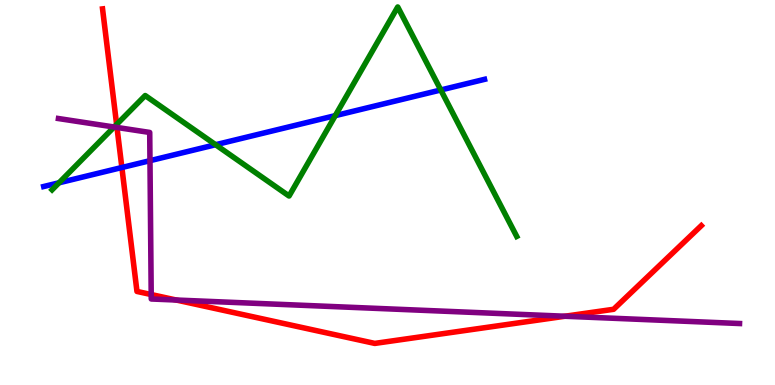[{'lines': ['blue', 'red'], 'intersections': [{'x': 1.57, 'y': 5.65}]}, {'lines': ['green', 'red'], 'intersections': [{'x': 1.5, 'y': 6.77}]}, {'lines': ['purple', 'red'], 'intersections': [{'x': 1.51, 'y': 6.69}, {'x': 1.95, 'y': 2.35}, {'x': 2.27, 'y': 2.21}, {'x': 7.29, 'y': 1.79}]}, {'lines': ['blue', 'green'], 'intersections': [{'x': 0.761, 'y': 5.25}, {'x': 2.78, 'y': 6.24}, {'x': 4.33, 'y': 7.0}, {'x': 5.69, 'y': 7.66}]}, {'lines': ['blue', 'purple'], 'intersections': [{'x': 1.94, 'y': 5.83}]}, {'lines': ['green', 'purple'], 'intersections': [{'x': 1.47, 'y': 6.7}]}]